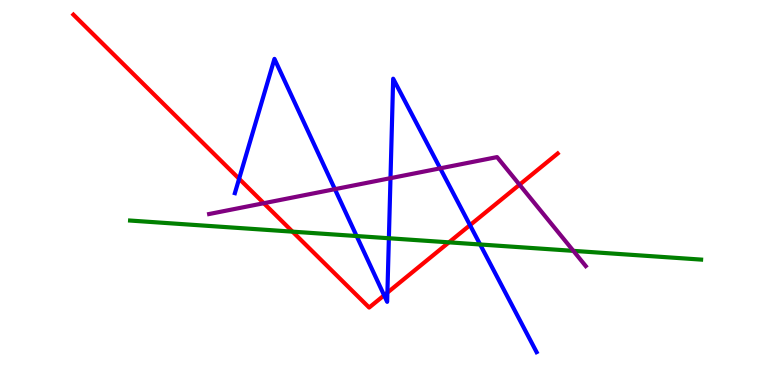[{'lines': ['blue', 'red'], 'intersections': [{'x': 3.09, 'y': 5.36}, {'x': 4.96, 'y': 2.33}, {'x': 5.0, 'y': 2.4}, {'x': 6.06, 'y': 4.15}]}, {'lines': ['green', 'red'], 'intersections': [{'x': 3.77, 'y': 3.98}, {'x': 5.79, 'y': 3.71}]}, {'lines': ['purple', 'red'], 'intersections': [{'x': 3.4, 'y': 4.72}, {'x': 6.7, 'y': 5.2}]}, {'lines': ['blue', 'green'], 'intersections': [{'x': 4.6, 'y': 3.87}, {'x': 5.02, 'y': 3.81}, {'x': 6.2, 'y': 3.65}]}, {'lines': ['blue', 'purple'], 'intersections': [{'x': 4.32, 'y': 5.09}, {'x': 5.04, 'y': 5.37}, {'x': 5.68, 'y': 5.63}]}, {'lines': ['green', 'purple'], 'intersections': [{'x': 7.4, 'y': 3.48}]}]